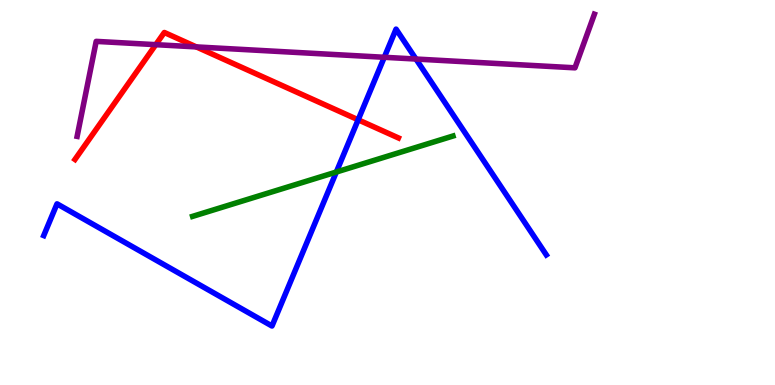[{'lines': ['blue', 'red'], 'intersections': [{'x': 4.62, 'y': 6.89}]}, {'lines': ['green', 'red'], 'intersections': []}, {'lines': ['purple', 'red'], 'intersections': [{'x': 2.01, 'y': 8.84}, {'x': 2.53, 'y': 8.78}]}, {'lines': ['blue', 'green'], 'intersections': [{'x': 4.34, 'y': 5.53}]}, {'lines': ['blue', 'purple'], 'intersections': [{'x': 4.96, 'y': 8.51}, {'x': 5.37, 'y': 8.47}]}, {'lines': ['green', 'purple'], 'intersections': []}]